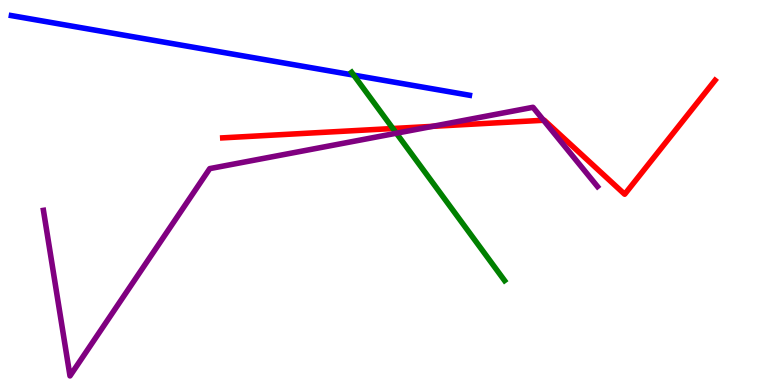[{'lines': ['blue', 'red'], 'intersections': []}, {'lines': ['green', 'red'], 'intersections': [{'x': 5.07, 'y': 6.66}]}, {'lines': ['purple', 'red'], 'intersections': [{'x': 5.58, 'y': 6.72}, {'x': 7.01, 'y': 6.88}]}, {'lines': ['blue', 'green'], 'intersections': [{'x': 4.56, 'y': 8.05}]}, {'lines': ['blue', 'purple'], 'intersections': []}, {'lines': ['green', 'purple'], 'intersections': [{'x': 5.11, 'y': 6.54}]}]